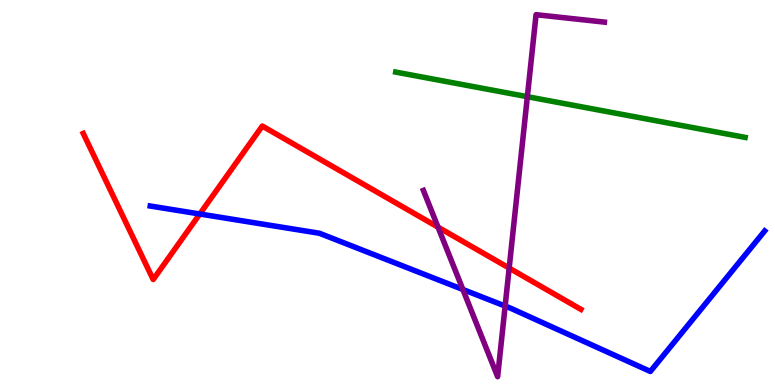[{'lines': ['blue', 'red'], 'intersections': [{'x': 2.58, 'y': 4.44}]}, {'lines': ['green', 'red'], 'intersections': []}, {'lines': ['purple', 'red'], 'intersections': [{'x': 5.65, 'y': 4.1}, {'x': 6.57, 'y': 3.04}]}, {'lines': ['blue', 'green'], 'intersections': []}, {'lines': ['blue', 'purple'], 'intersections': [{'x': 5.97, 'y': 2.48}, {'x': 6.52, 'y': 2.05}]}, {'lines': ['green', 'purple'], 'intersections': [{'x': 6.8, 'y': 7.49}]}]